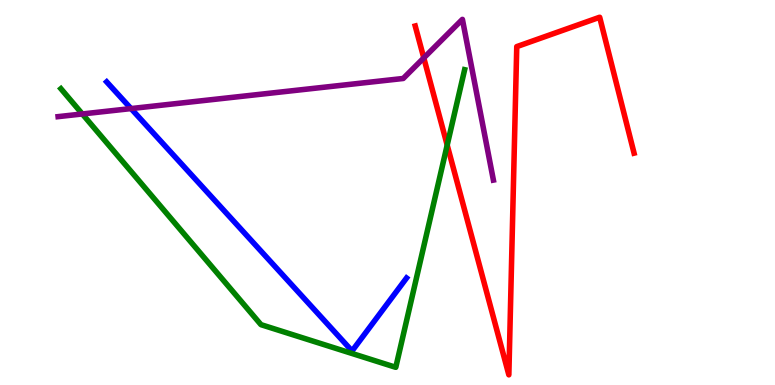[{'lines': ['blue', 'red'], 'intersections': []}, {'lines': ['green', 'red'], 'intersections': [{'x': 5.77, 'y': 6.23}]}, {'lines': ['purple', 'red'], 'intersections': [{'x': 5.47, 'y': 8.5}]}, {'lines': ['blue', 'green'], 'intersections': []}, {'lines': ['blue', 'purple'], 'intersections': [{'x': 1.69, 'y': 7.18}]}, {'lines': ['green', 'purple'], 'intersections': [{'x': 1.06, 'y': 7.04}]}]